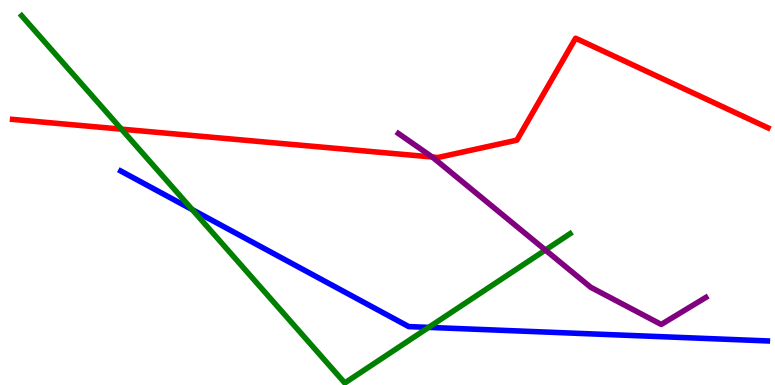[{'lines': ['blue', 'red'], 'intersections': []}, {'lines': ['green', 'red'], 'intersections': [{'x': 1.57, 'y': 6.65}]}, {'lines': ['purple', 'red'], 'intersections': [{'x': 5.58, 'y': 5.92}]}, {'lines': ['blue', 'green'], 'intersections': [{'x': 2.48, 'y': 4.55}, {'x': 5.53, 'y': 1.5}]}, {'lines': ['blue', 'purple'], 'intersections': []}, {'lines': ['green', 'purple'], 'intersections': [{'x': 7.04, 'y': 3.51}]}]